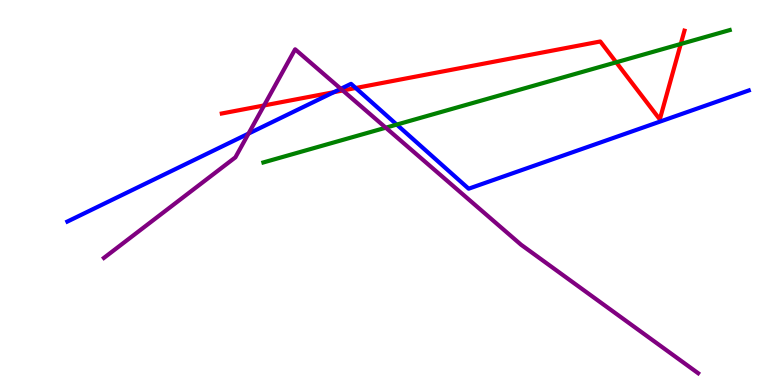[{'lines': ['blue', 'red'], 'intersections': [{'x': 4.31, 'y': 7.61}, {'x': 4.59, 'y': 7.71}]}, {'lines': ['green', 'red'], 'intersections': [{'x': 7.95, 'y': 8.38}, {'x': 8.78, 'y': 8.86}]}, {'lines': ['purple', 'red'], 'intersections': [{'x': 3.41, 'y': 7.26}, {'x': 4.42, 'y': 7.65}]}, {'lines': ['blue', 'green'], 'intersections': [{'x': 5.12, 'y': 6.76}]}, {'lines': ['blue', 'purple'], 'intersections': [{'x': 3.21, 'y': 6.53}, {'x': 4.4, 'y': 7.69}]}, {'lines': ['green', 'purple'], 'intersections': [{'x': 4.98, 'y': 6.68}]}]